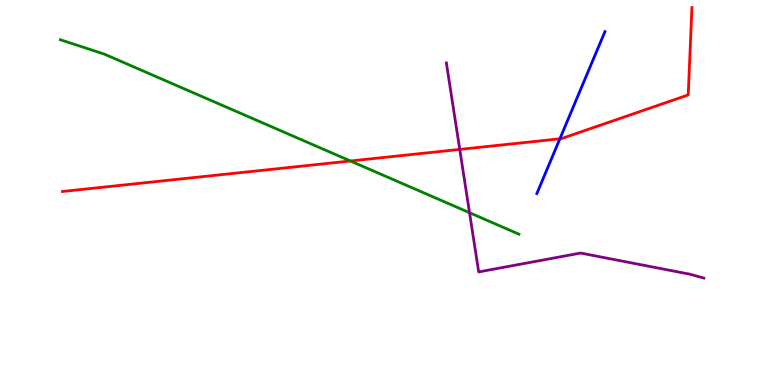[{'lines': ['blue', 'red'], 'intersections': [{'x': 7.22, 'y': 6.39}]}, {'lines': ['green', 'red'], 'intersections': [{'x': 4.52, 'y': 5.82}]}, {'lines': ['purple', 'red'], 'intersections': [{'x': 5.93, 'y': 6.12}]}, {'lines': ['blue', 'green'], 'intersections': []}, {'lines': ['blue', 'purple'], 'intersections': []}, {'lines': ['green', 'purple'], 'intersections': [{'x': 6.06, 'y': 4.47}]}]